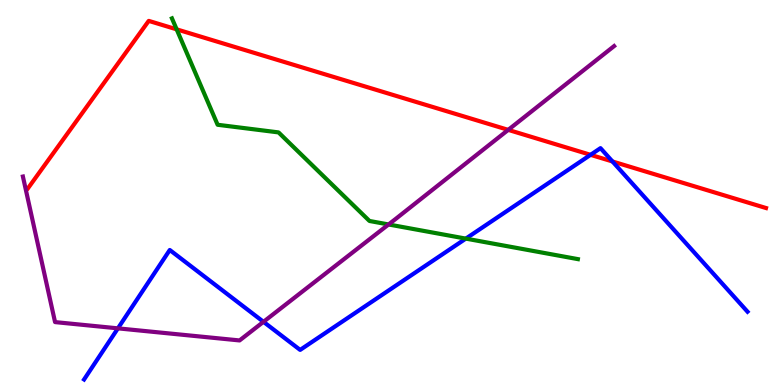[{'lines': ['blue', 'red'], 'intersections': [{'x': 7.62, 'y': 5.98}, {'x': 7.9, 'y': 5.81}]}, {'lines': ['green', 'red'], 'intersections': [{'x': 2.28, 'y': 9.24}]}, {'lines': ['purple', 'red'], 'intersections': [{'x': 6.56, 'y': 6.63}]}, {'lines': ['blue', 'green'], 'intersections': [{'x': 6.01, 'y': 3.8}]}, {'lines': ['blue', 'purple'], 'intersections': [{'x': 1.52, 'y': 1.47}, {'x': 3.4, 'y': 1.64}]}, {'lines': ['green', 'purple'], 'intersections': [{'x': 5.01, 'y': 4.17}]}]